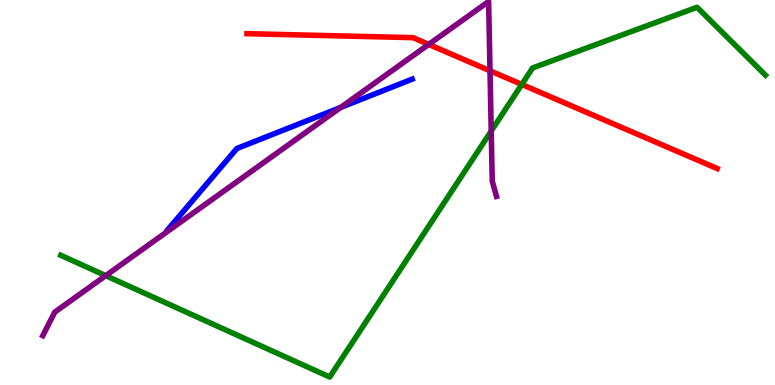[{'lines': ['blue', 'red'], 'intersections': []}, {'lines': ['green', 'red'], 'intersections': [{'x': 6.73, 'y': 7.81}]}, {'lines': ['purple', 'red'], 'intersections': [{'x': 5.53, 'y': 8.85}, {'x': 6.32, 'y': 8.16}]}, {'lines': ['blue', 'green'], 'intersections': []}, {'lines': ['blue', 'purple'], 'intersections': [{'x': 4.4, 'y': 7.21}]}, {'lines': ['green', 'purple'], 'intersections': [{'x': 1.36, 'y': 2.84}, {'x': 6.34, 'y': 6.6}]}]